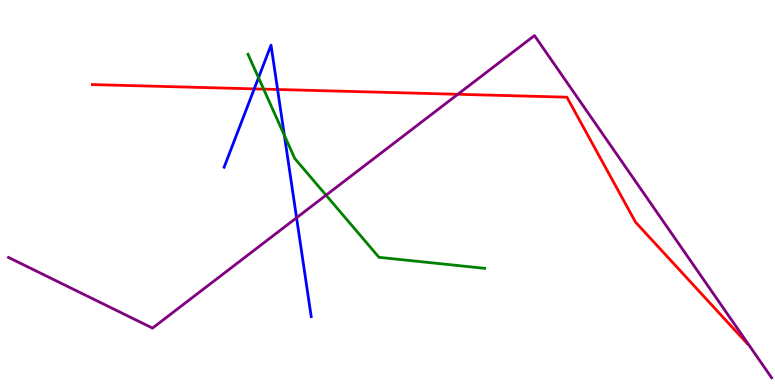[{'lines': ['blue', 'red'], 'intersections': [{'x': 3.28, 'y': 7.69}, {'x': 3.58, 'y': 7.68}]}, {'lines': ['green', 'red'], 'intersections': [{'x': 3.4, 'y': 7.69}]}, {'lines': ['purple', 'red'], 'intersections': [{'x': 5.91, 'y': 7.55}]}, {'lines': ['blue', 'green'], 'intersections': [{'x': 3.34, 'y': 7.98}, {'x': 3.67, 'y': 6.49}]}, {'lines': ['blue', 'purple'], 'intersections': [{'x': 3.83, 'y': 4.34}]}, {'lines': ['green', 'purple'], 'intersections': [{'x': 4.21, 'y': 4.93}]}]